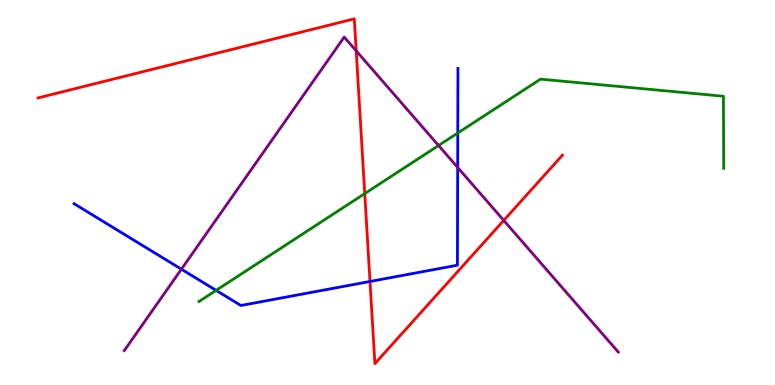[{'lines': ['blue', 'red'], 'intersections': [{'x': 4.77, 'y': 2.69}]}, {'lines': ['green', 'red'], 'intersections': [{'x': 4.71, 'y': 4.97}]}, {'lines': ['purple', 'red'], 'intersections': [{'x': 4.6, 'y': 8.68}, {'x': 6.5, 'y': 4.27}]}, {'lines': ['blue', 'green'], 'intersections': [{'x': 2.79, 'y': 2.46}, {'x': 5.91, 'y': 6.54}]}, {'lines': ['blue', 'purple'], 'intersections': [{'x': 2.34, 'y': 3.01}, {'x': 5.91, 'y': 5.65}]}, {'lines': ['green', 'purple'], 'intersections': [{'x': 5.66, 'y': 6.22}]}]